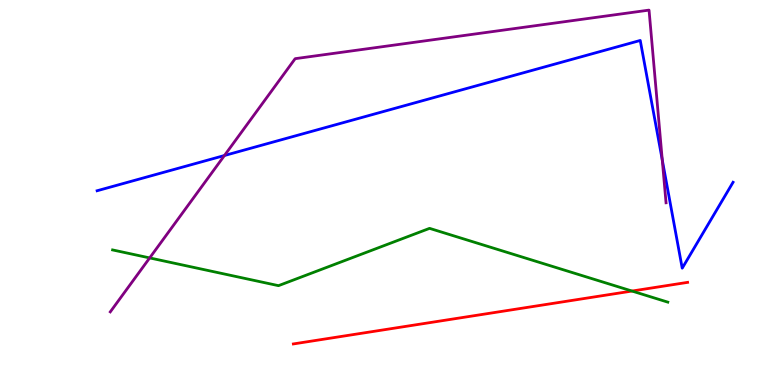[{'lines': ['blue', 'red'], 'intersections': []}, {'lines': ['green', 'red'], 'intersections': [{'x': 8.15, 'y': 2.44}]}, {'lines': ['purple', 'red'], 'intersections': []}, {'lines': ['blue', 'green'], 'intersections': []}, {'lines': ['blue', 'purple'], 'intersections': [{'x': 2.9, 'y': 5.96}, {'x': 8.55, 'y': 5.85}]}, {'lines': ['green', 'purple'], 'intersections': [{'x': 1.93, 'y': 3.3}]}]